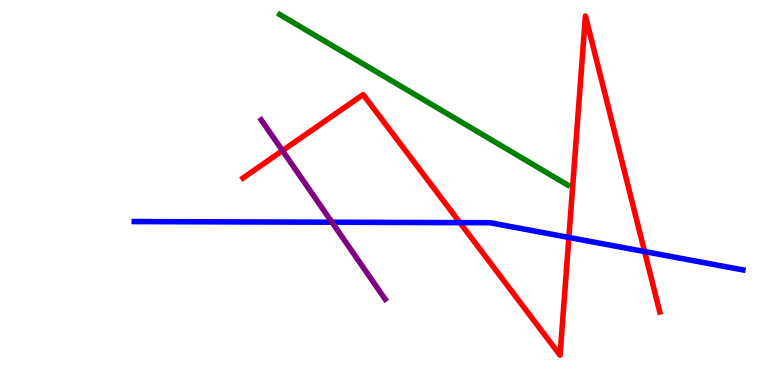[{'lines': ['blue', 'red'], 'intersections': [{'x': 5.93, 'y': 4.22}, {'x': 7.34, 'y': 3.83}, {'x': 8.32, 'y': 3.47}]}, {'lines': ['green', 'red'], 'intersections': []}, {'lines': ['purple', 'red'], 'intersections': [{'x': 3.64, 'y': 6.09}]}, {'lines': ['blue', 'green'], 'intersections': []}, {'lines': ['blue', 'purple'], 'intersections': [{'x': 4.28, 'y': 4.23}]}, {'lines': ['green', 'purple'], 'intersections': []}]